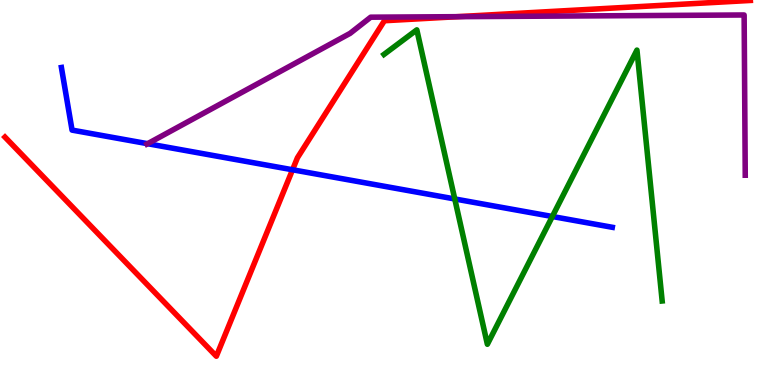[{'lines': ['blue', 'red'], 'intersections': [{'x': 3.77, 'y': 5.59}]}, {'lines': ['green', 'red'], 'intersections': []}, {'lines': ['purple', 'red'], 'intersections': [{'x': 5.9, 'y': 9.57}]}, {'lines': ['blue', 'green'], 'intersections': [{'x': 5.87, 'y': 4.83}, {'x': 7.13, 'y': 4.38}]}, {'lines': ['blue', 'purple'], 'intersections': [{'x': 1.9, 'y': 6.27}]}, {'lines': ['green', 'purple'], 'intersections': []}]